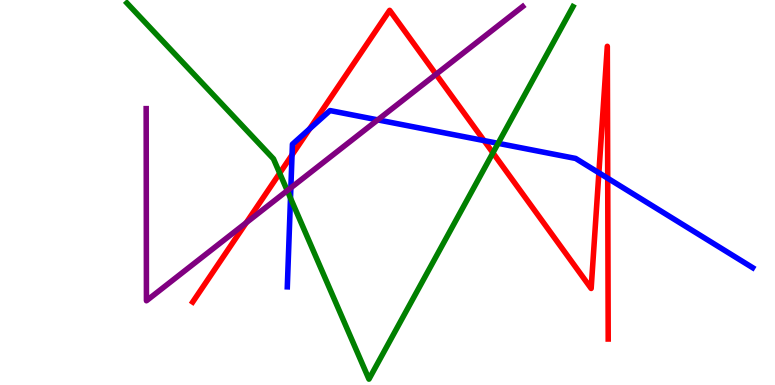[{'lines': ['blue', 'red'], 'intersections': [{'x': 3.77, 'y': 5.98}, {'x': 4.0, 'y': 6.65}, {'x': 6.25, 'y': 6.35}, {'x': 7.73, 'y': 5.51}, {'x': 7.84, 'y': 5.37}]}, {'lines': ['green', 'red'], 'intersections': [{'x': 3.61, 'y': 5.5}, {'x': 6.36, 'y': 6.03}]}, {'lines': ['purple', 'red'], 'intersections': [{'x': 3.18, 'y': 4.22}, {'x': 5.63, 'y': 8.07}]}, {'lines': ['blue', 'green'], 'intersections': [{'x': 3.75, 'y': 4.85}, {'x': 6.43, 'y': 6.28}]}, {'lines': ['blue', 'purple'], 'intersections': [{'x': 3.75, 'y': 5.12}, {'x': 4.87, 'y': 6.89}]}, {'lines': ['green', 'purple'], 'intersections': [{'x': 3.71, 'y': 5.05}]}]